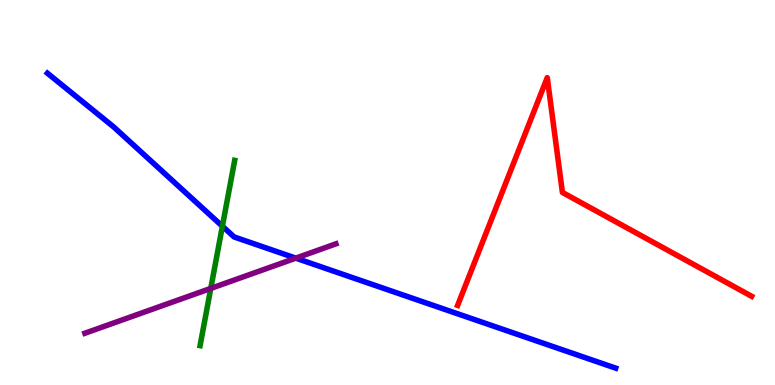[{'lines': ['blue', 'red'], 'intersections': []}, {'lines': ['green', 'red'], 'intersections': []}, {'lines': ['purple', 'red'], 'intersections': []}, {'lines': ['blue', 'green'], 'intersections': [{'x': 2.87, 'y': 4.12}]}, {'lines': ['blue', 'purple'], 'intersections': [{'x': 3.82, 'y': 3.3}]}, {'lines': ['green', 'purple'], 'intersections': [{'x': 2.72, 'y': 2.51}]}]